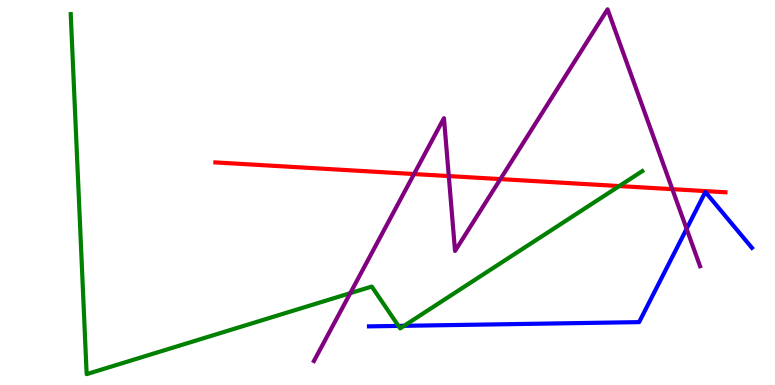[{'lines': ['blue', 'red'], 'intersections': []}, {'lines': ['green', 'red'], 'intersections': [{'x': 7.99, 'y': 5.17}]}, {'lines': ['purple', 'red'], 'intersections': [{'x': 5.34, 'y': 5.48}, {'x': 5.79, 'y': 5.43}, {'x': 6.46, 'y': 5.35}, {'x': 8.68, 'y': 5.09}]}, {'lines': ['blue', 'green'], 'intersections': [{'x': 5.14, 'y': 1.53}, {'x': 5.21, 'y': 1.54}]}, {'lines': ['blue', 'purple'], 'intersections': [{'x': 8.86, 'y': 4.06}]}, {'lines': ['green', 'purple'], 'intersections': [{'x': 4.52, 'y': 2.39}]}]